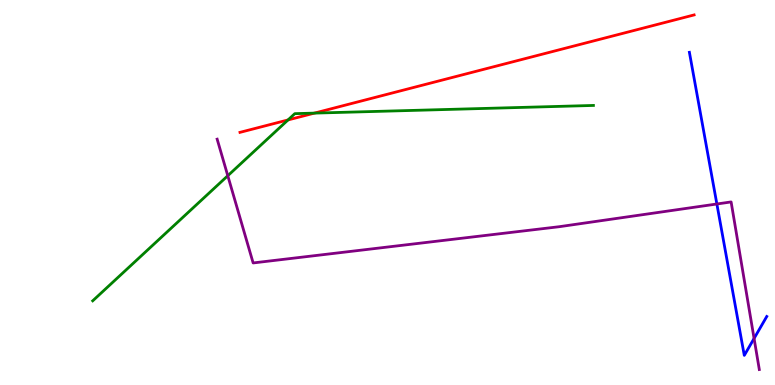[{'lines': ['blue', 'red'], 'intersections': []}, {'lines': ['green', 'red'], 'intersections': [{'x': 3.72, 'y': 6.88}, {'x': 4.06, 'y': 7.06}]}, {'lines': ['purple', 'red'], 'intersections': []}, {'lines': ['blue', 'green'], 'intersections': []}, {'lines': ['blue', 'purple'], 'intersections': [{'x': 9.25, 'y': 4.7}, {'x': 9.73, 'y': 1.21}]}, {'lines': ['green', 'purple'], 'intersections': [{'x': 2.94, 'y': 5.44}]}]